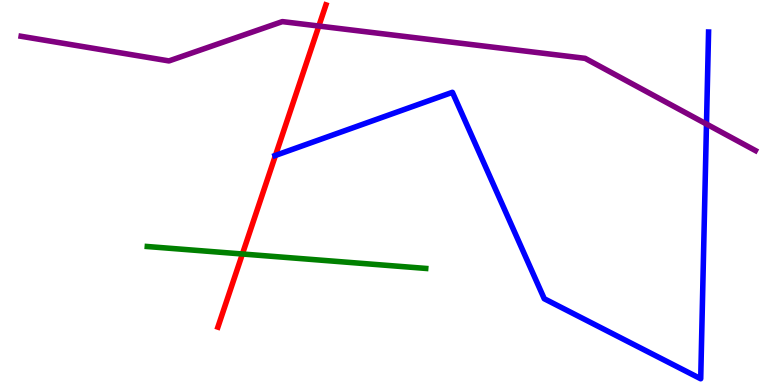[{'lines': ['blue', 'red'], 'intersections': [{'x': 3.55, 'y': 5.96}]}, {'lines': ['green', 'red'], 'intersections': [{'x': 3.13, 'y': 3.4}]}, {'lines': ['purple', 'red'], 'intersections': [{'x': 4.11, 'y': 9.32}]}, {'lines': ['blue', 'green'], 'intersections': []}, {'lines': ['blue', 'purple'], 'intersections': [{'x': 9.12, 'y': 6.78}]}, {'lines': ['green', 'purple'], 'intersections': []}]